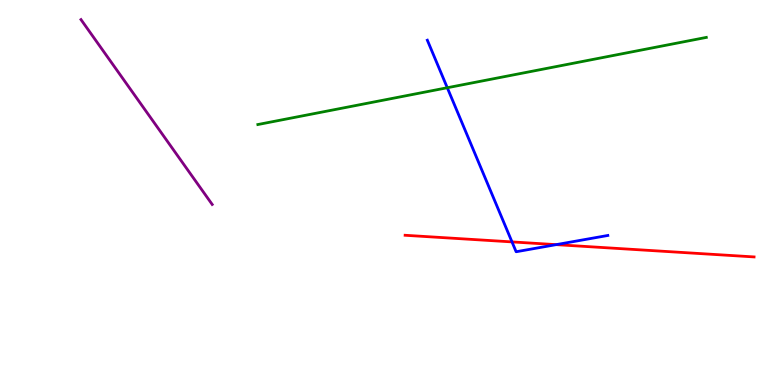[{'lines': ['blue', 'red'], 'intersections': [{'x': 6.61, 'y': 3.72}, {'x': 7.18, 'y': 3.65}]}, {'lines': ['green', 'red'], 'intersections': []}, {'lines': ['purple', 'red'], 'intersections': []}, {'lines': ['blue', 'green'], 'intersections': [{'x': 5.77, 'y': 7.72}]}, {'lines': ['blue', 'purple'], 'intersections': []}, {'lines': ['green', 'purple'], 'intersections': []}]